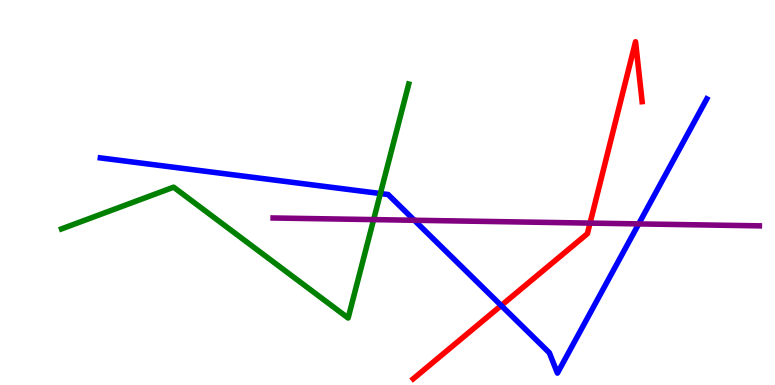[{'lines': ['blue', 'red'], 'intersections': [{'x': 6.47, 'y': 2.06}]}, {'lines': ['green', 'red'], 'intersections': []}, {'lines': ['purple', 'red'], 'intersections': [{'x': 7.61, 'y': 4.21}]}, {'lines': ['blue', 'green'], 'intersections': [{'x': 4.91, 'y': 4.97}]}, {'lines': ['blue', 'purple'], 'intersections': [{'x': 5.35, 'y': 4.28}, {'x': 8.24, 'y': 4.18}]}, {'lines': ['green', 'purple'], 'intersections': [{'x': 4.82, 'y': 4.3}]}]